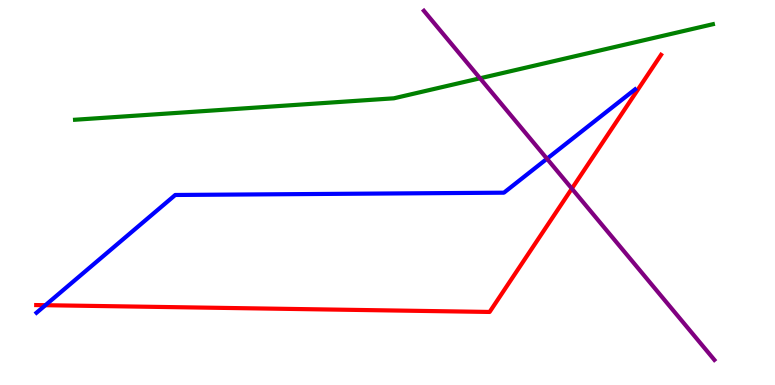[{'lines': ['blue', 'red'], 'intersections': [{'x': 0.586, 'y': 2.07}]}, {'lines': ['green', 'red'], 'intersections': []}, {'lines': ['purple', 'red'], 'intersections': [{'x': 7.38, 'y': 5.1}]}, {'lines': ['blue', 'green'], 'intersections': []}, {'lines': ['blue', 'purple'], 'intersections': [{'x': 7.06, 'y': 5.88}]}, {'lines': ['green', 'purple'], 'intersections': [{'x': 6.19, 'y': 7.97}]}]